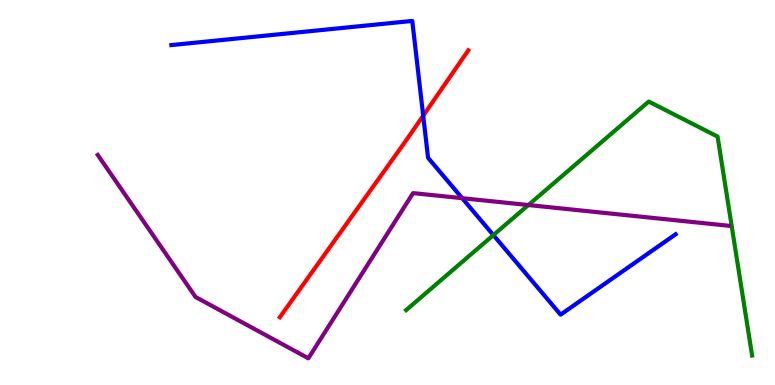[{'lines': ['blue', 'red'], 'intersections': [{'x': 5.46, 'y': 6.99}]}, {'lines': ['green', 'red'], 'intersections': []}, {'lines': ['purple', 'red'], 'intersections': []}, {'lines': ['blue', 'green'], 'intersections': [{'x': 6.37, 'y': 3.89}]}, {'lines': ['blue', 'purple'], 'intersections': [{'x': 5.96, 'y': 4.85}]}, {'lines': ['green', 'purple'], 'intersections': [{'x': 6.82, 'y': 4.67}]}]